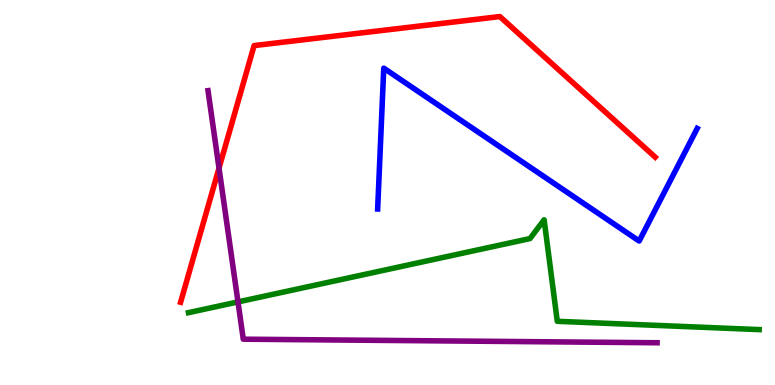[{'lines': ['blue', 'red'], 'intersections': []}, {'lines': ['green', 'red'], 'intersections': []}, {'lines': ['purple', 'red'], 'intersections': [{'x': 2.83, 'y': 5.63}]}, {'lines': ['blue', 'green'], 'intersections': []}, {'lines': ['blue', 'purple'], 'intersections': []}, {'lines': ['green', 'purple'], 'intersections': [{'x': 3.07, 'y': 2.16}]}]